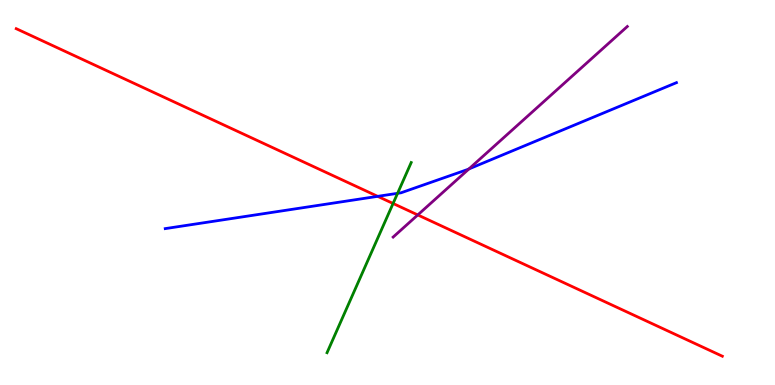[{'lines': ['blue', 'red'], 'intersections': [{'x': 4.87, 'y': 4.9}]}, {'lines': ['green', 'red'], 'intersections': [{'x': 5.07, 'y': 4.71}]}, {'lines': ['purple', 'red'], 'intersections': [{'x': 5.39, 'y': 4.42}]}, {'lines': ['blue', 'green'], 'intersections': [{'x': 5.13, 'y': 4.98}]}, {'lines': ['blue', 'purple'], 'intersections': [{'x': 6.05, 'y': 5.61}]}, {'lines': ['green', 'purple'], 'intersections': []}]